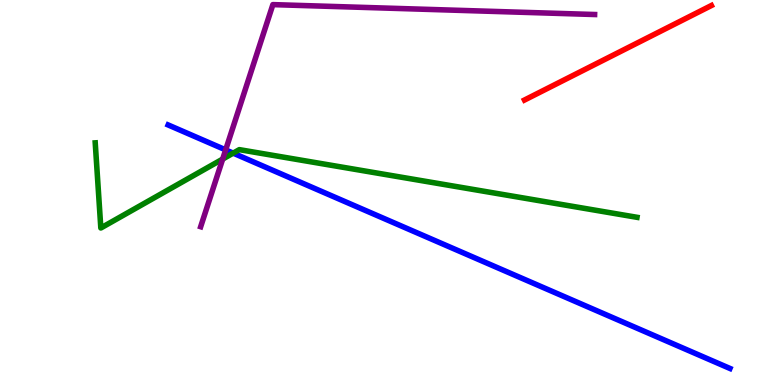[{'lines': ['blue', 'red'], 'intersections': []}, {'lines': ['green', 'red'], 'intersections': []}, {'lines': ['purple', 'red'], 'intersections': []}, {'lines': ['blue', 'green'], 'intersections': [{'x': 3.01, 'y': 6.02}]}, {'lines': ['blue', 'purple'], 'intersections': [{'x': 2.91, 'y': 6.11}]}, {'lines': ['green', 'purple'], 'intersections': [{'x': 2.87, 'y': 5.87}]}]